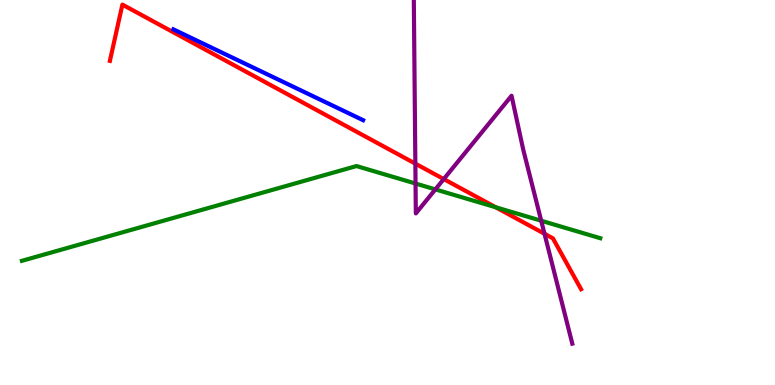[{'lines': ['blue', 'red'], 'intersections': []}, {'lines': ['green', 'red'], 'intersections': [{'x': 6.4, 'y': 4.62}]}, {'lines': ['purple', 'red'], 'intersections': [{'x': 5.36, 'y': 5.75}, {'x': 5.73, 'y': 5.35}, {'x': 7.03, 'y': 3.93}]}, {'lines': ['blue', 'green'], 'intersections': []}, {'lines': ['blue', 'purple'], 'intersections': []}, {'lines': ['green', 'purple'], 'intersections': [{'x': 5.36, 'y': 5.23}, {'x': 5.62, 'y': 5.08}, {'x': 6.98, 'y': 4.27}]}]